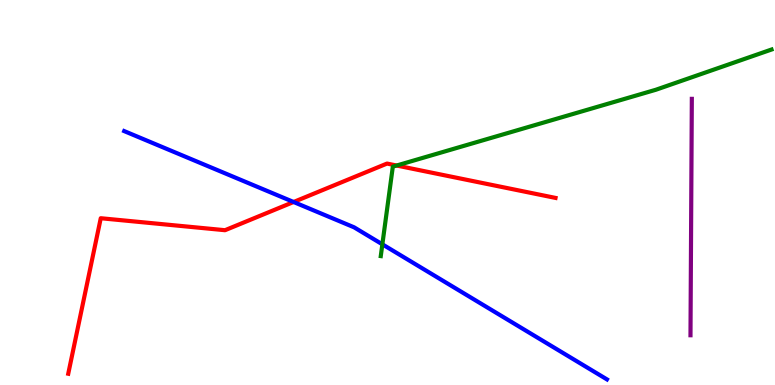[{'lines': ['blue', 'red'], 'intersections': [{'x': 3.79, 'y': 4.75}]}, {'lines': ['green', 'red'], 'intersections': [{'x': 5.12, 'y': 5.7}]}, {'lines': ['purple', 'red'], 'intersections': []}, {'lines': ['blue', 'green'], 'intersections': [{'x': 4.93, 'y': 3.65}]}, {'lines': ['blue', 'purple'], 'intersections': []}, {'lines': ['green', 'purple'], 'intersections': []}]